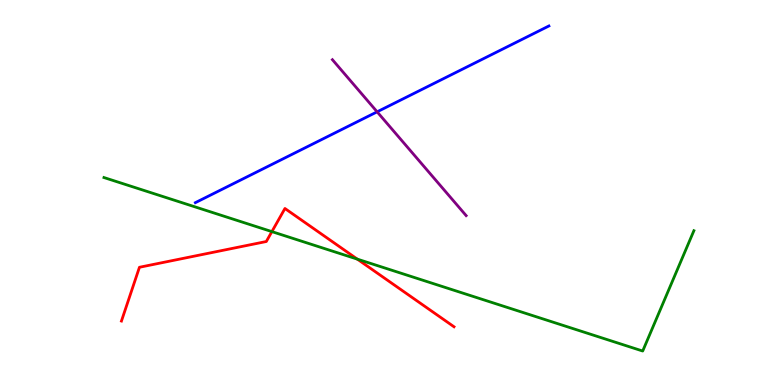[{'lines': ['blue', 'red'], 'intersections': []}, {'lines': ['green', 'red'], 'intersections': [{'x': 3.51, 'y': 3.98}, {'x': 4.61, 'y': 3.27}]}, {'lines': ['purple', 'red'], 'intersections': []}, {'lines': ['blue', 'green'], 'intersections': []}, {'lines': ['blue', 'purple'], 'intersections': [{'x': 4.87, 'y': 7.1}]}, {'lines': ['green', 'purple'], 'intersections': []}]